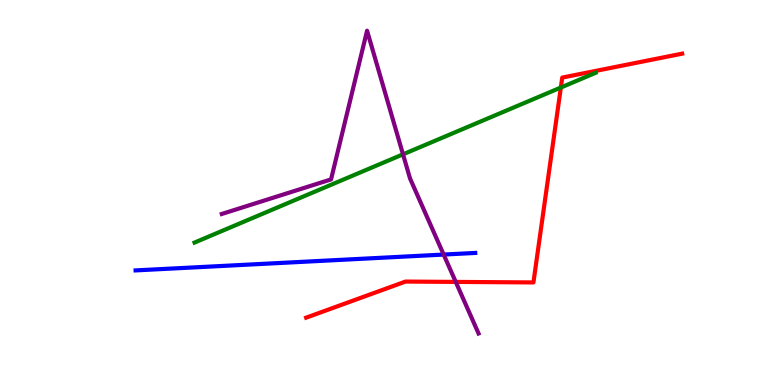[{'lines': ['blue', 'red'], 'intersections': []}, {'lines': ['green', 'red'], 'intersections': [{'x': 7.24, 'y': 7.73}]}, {'lines': ['purple', 'red'], 'intersections': [{'x': 5.88, 'y': 2.68}]}, {'lines': ['blue', 'green'], 'intersections': []}, {'lines': ['blue', 'purple'], 'intersections': [{'x': 5.72, 'y': 3.39}]}, {'lines': ['green', 'purple'], 'intersections': [{'x': 5.2, 'y': 5.99}]}]